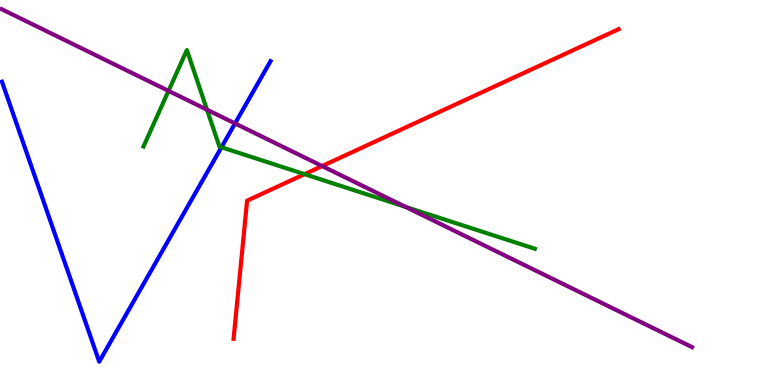[{'lines': ['blue', 'red'], 'intersections': []}, {'lines': ['green', 'red'], 'intersections': [{'x': 3.93, 'y': 5.48}]}, {'lines': ['purple', 'red'], 'intersections': [{'x': 4.16, 'y': 5.69}]}, {'lines': ['blue', 'green'], 'intersections': [{'x': 2.86, 'y': 6.18}]}, {'lines': ['blue', 'purple'], 'intersections': [{'x': 3.03, 'y': 6.79}]}, {'lines': ['green', 'purple'], 'intersections': [{'x': 2.17, 'y': 7.64}, {'x': 2.67, 'y': 7.15}, {'x': 5.23, 'y': 4.63}]}]